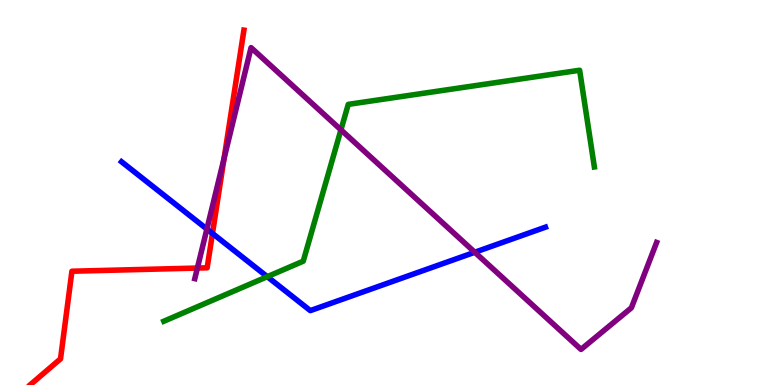[{'lines': ['blue', 'red'], 'intersections': [{'x': 2.74, 'y': 3.94}]}, {'lines': ['green', 'red'], 'intersections': []}, {'lines': ['purple', 'red'], 'intersections': [{'x': 2.55, 'y': 3.04}, {'x': 2.89, 'y': 5.88}]}, {'lines': ['blue', 'green'], 'intersections': [{'x': 3.45, 'y': 2.81}]}, {'lines': ['blue', 'purple'], 'intersections': [{'x': 2.67, 'y': 4.05}, {'x': 6.13, 'y': 3.45}]}, {'lines': ['green', 'purple'], 'intersections': [{'x': 4.4, 'y': 6.63}]}]